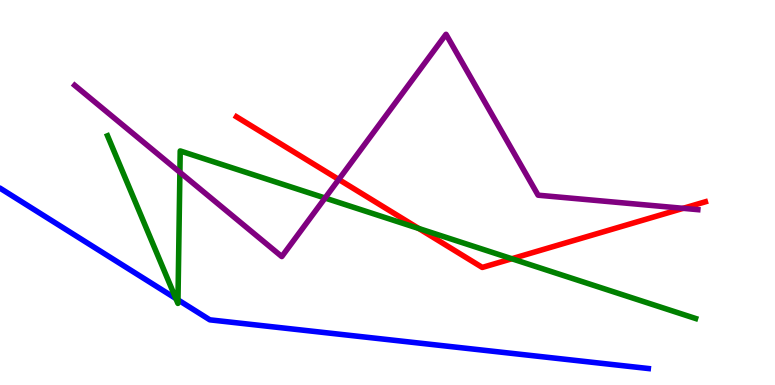[{'lines': ['blue', 'red'], 'intersections': []}, {'lines': ['green', 'red'], 'intersections': [{'x': 5.4, 'y': 4.07}, {'x': 6.6, 'y': 3.28}]}, {'lines': ['purple', 'red'], 'intersections': [{'x': 4.37, 'y': 5.34}, {'x': 8.82, 'y': 4.59}]}, {'lines': ['blue', 'green'], 'intersections': [{'x': 2.27, 'y': 2.25}, {'x': 2.3, 'y': 2.21}]}, {'lines': ['blue', 'purple'], 'intersections': []}, {'lines': ['green', 'purple'], 'intersections': [{'x': 2.32, 'y': 5.52}, {'x': 4.19, 'y': 4.86}]}]